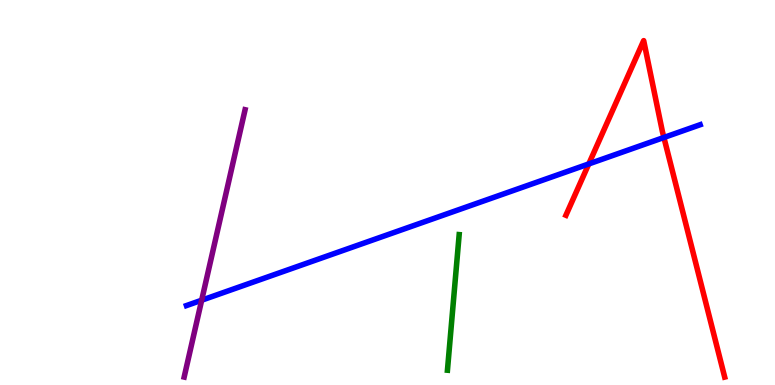[{'lines': ['blue', 'red'], 'intersections': [{'x': 7.6, 'y': 5.74}, {'x': 8.57, 'y': 6.43}]}, {'lines': ['green', 'red'], 'intersections': []}, {'lines': ['purple', 'red'], 'intersections': []}, {'lines': ['blue', 'green'], 'intersections': []}, {'lines': ['blue', 'purple'], 'intersections': [{'x': 2.6, 'y': 2.2}]}, {'lines': ['green', 'purple'], 'intersections': []}]